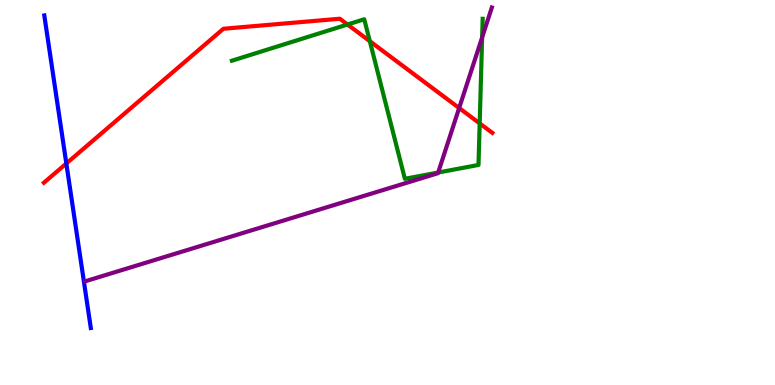[{'lines': ['blue', 'red'], 'intersections': [{'x': 0.856, 'y': 5.75}]}, {'lines': ['green', 'red'], 'intersections': [{'x': 4.48, 'y': 9.36}, {'x': 4.77, 'y': 8.93}, {'x': 6.19, 'y': 6.79}]}, {'lines': ['purple', 'red'], 'intersections': [{'x': 5.92, 'y': 7.19}]}, {'lines': ['blue', 'green'], 'intersections': []}, {'lines': ['blue', 'purple'], 'intersections': []}, {'lines': ['green', 'purple'], 'intersections': [{'x': 5.65, 'y': 5.52}, {'x': 6.22, 'y': 9.03}]}]